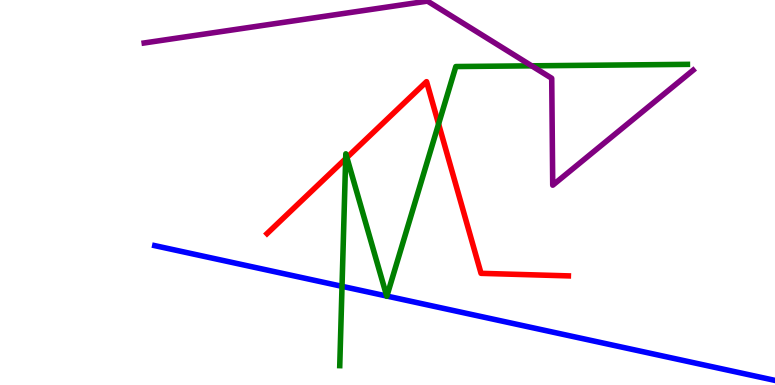[{'lines': ['blue', 'red'], 'intersections': []}, {'lines': ['green', 'red'], 'intersections': [{'x': 4.46, 'y': 5.88}, {'x': 4.48, 'y': 5.91}, {'x': 5.66, 'y': 6.78}]}, {'lines': ['purple', 'red'], 'intersections': []}, {'lines': ['blue', 'green'], 'intersections': [{'x': 4.41, 'y': 2.56}, {'x': 4.99, 'y': 2.31}, {'x': 4.99, 'y': 2.31}]}, {'lines': ['blue', 'purple'], 'intersections': []}, {'lines': ['green', 'purple'], 'intersections': [{'x': 6.86, 'y': 8.29}]}]